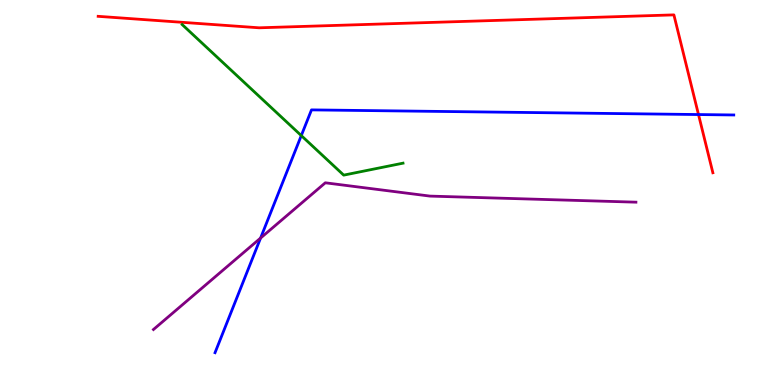[{'lines': ['blue', 'red'], 'intersections': [{'x': 9.01, 'y': 7.02}]}, {'lines': ['green', 'red'], 'intersections': []}, {'lines': ['purple', 'red'], 'intersections': []}, {'lines': ['blue', 'green'], 'intersections': [{'x': 3.89, 'y': 6.48}]}, {'lines': ['blue', 'purple'], 'intersections': [{'x': 3.36, 'y': 3.82}]}, {'lines': ['green', 'purple'], 'intersections': []}]